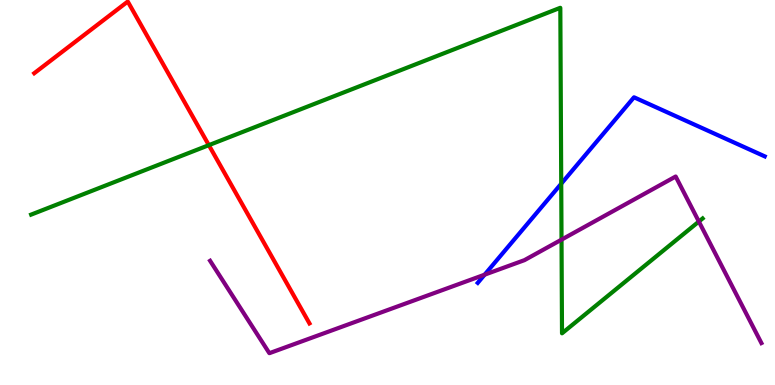[{'lines': ['blue', 'red'], 'intersections': []}, {'lines': ['green', 'red'], 'intersections': [{'x': 2.69, 'y': 6.23}]}, {'lines': ['purple', 'red'], 'intersections': []}, {'lines': ['blue', 'green'], 'intersections': [{'x': 7.24, 'y': 5.23}]}, {'lines': ['blue', 'purple'], 'intersections': [{'x': 6.25, 'y': 2.87}]}, {'lines': ['green', 'purple'], 'intersections': [{'x': 7.25, 'y': 3.78}, {'x': 9.02, 'y': 4.25}]}]